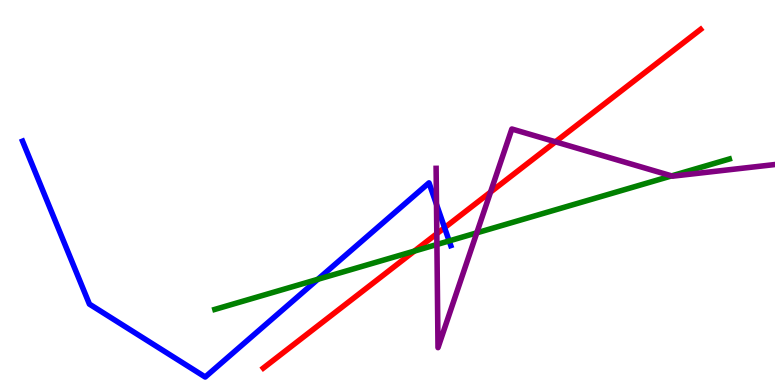[{'lines': ['blue', 'red'], 'intersections': [{'x': 5.74, 'y': 4.09}]}, {'lines': ['green', 'red'], 'intersections': [{'x': 5.35, 'y': 3.48}]}, {'lines': ['purple', 'red'], 'intersections': [{'x': 5.64, 'y': 3.93}, {'x': 6.33, 'y': 5.01}, {'x': 7.17, 'y': 6.32}]}, {'lines': ['blue', 'green'], 'intersections': [{'x': 4.1, 'y': 2.75}, {'x': 5.8, 'y': 3.74}]}, {'lines': ['blue', 'purple'], 'intersections': [{'x': 5.63, 'y': 4.69}]}, {'lines': ['green', 'purple'], 'intersections': [{'x': 5.64, 'y': 3.65}, {'x': 6.15, 'y': 3.95}, {'x': 8.67, 'y': 5.43}]}]